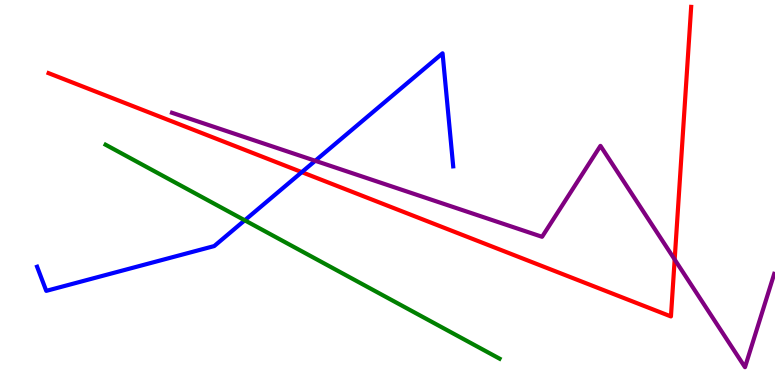[{'lines': ['blue', 'red'], 'intersections': [{'x': 3.89, 'y': 5.53}]}, {'lines': ['green', 'red'], 'intersections': []}, {'lines': ['purple', 'red'], 'intersections': [{'x': 8.71, 'y': 3.26}]}, {'lines': ['blue', 'green'], 'intersections': [{'x': 3.16, 'y': 4.28}]}, {'lines': ['blue', 'purple'], 'intersections': [{'x': 4.07, 'y': 5.82}]}, {'lines': ['green', 'purple'], 'intersections': []}]